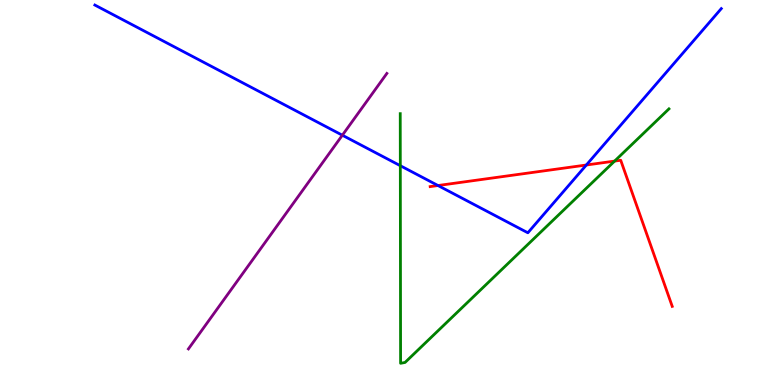[{'lines': ['blue', 'red'], 'intersections': [{'x': 5.65, 'y': 5.18}, {'x': 7.57, 'y': 5.71}]}, {'lines': ['green', 'red'], 'intersections': [{'x': 7.93, 'y': 5.82}]}, {'lines': ['purple', 'red'], 'intersections': []}, {'lines': ['blue', 'green'], 'intersections': [{'x': 5.17, 'y': 5.7}]}, {'lines': ['blue', 'purple'], 'intersections': [{'x': 4.42, 'y': 6.49}]}, {'lines': ['green', 'purple'], 'intersections': []}]